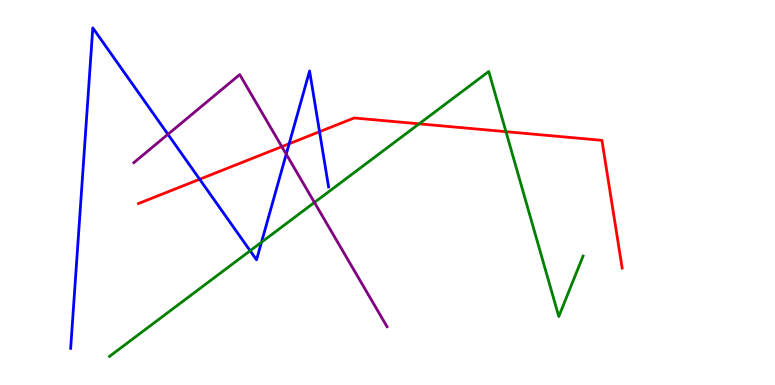[{'lines': ['blue', 'red'], 'intersections': [{'x': 2.58, 'y': 5.34}, {'x': 3.73, 'y': 6.27}, {'x': 4.12, 'y': 6.58}]}, {'lines': ['green', 'red'], 'intersections': [{'x': 5.41, 'y': 6.78}, {'x': 6.53, 'y': 6.58}]}, {'lines': ['purple', 'red'], 'intersections': [{'x': 3.64, 'y': 6.19}]}, {'lines': ['blue', 'green'], 'intersections': [{'x': 3.23, 'y': 3.49}, {'x': 3.37, 'y': 3.71}]}, {'lines': ['blue', 'purple'], 'intersections': [{'x': 2.17, 'y': 6.51}, {'x': 3.69, 'y': 6.0}]}, {'lines': ['green', 'purple'], 'intersections': [{'x': 4.06, 'y': 4.74}]}]